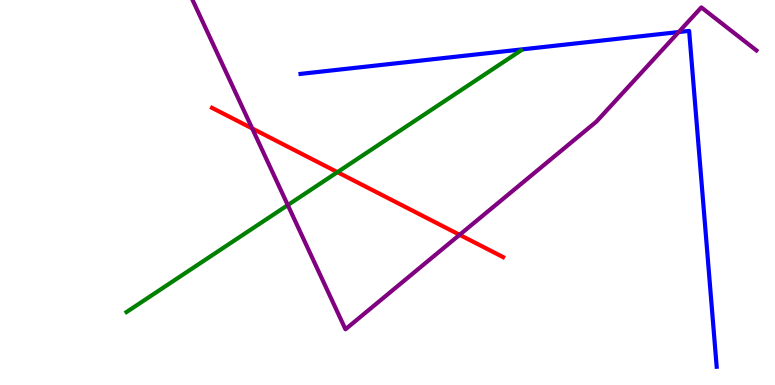[{'lines': ['blue', 'red'], 'intersections': []}, {'lines': ['green', 'red'], 'intersections': [{'x': 4.35, 'y': 5.53}]}, {'lines': ['purple', 'red'], 'intersections': [{'x': 3.25, 'y': 6.66}, {'x': 5.93, 'y': 3.9}]}, {'lines': ['blue', 'green'], 'intersections': []}, {'lines': ['blue', 'purple'], 'intersections': [{'x': 8.76, 'y': 9.17}]}, {'lines': ['green', 'purple'], 'intersections': [{'x': 3.71, 'y': 4.67}]}]